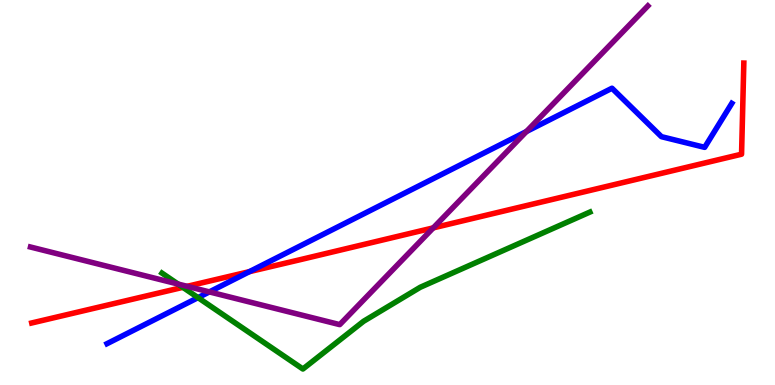[{'lines': ['blue', 'red'], 'intersections': [{'x': 3.22, 'y': 2.94}]}, {'lines': ['green', 'red'], 'intersections': [{'x': 2.36, 'y': 2.54}]}, {'lines': ['purple', 'red'], 'intersections': [{'x': 2.41, 'y': 2.56}, {'x': 5.59, 'y': 4.08}]}, {'lines': ['blue', 'green'], 'intersections': [{'x': 2.56, 'y': 2.27}]}, {'lines': ['blue', 'purple'], 'intersections': [{'x': 2.7, 'y': 2.42}, {'x': 6.79, 'y': 6.58}]}, {'lines': ['green', 'purple'], 'intersections': [{'x': 2.3, 'y': 2.62}]}]